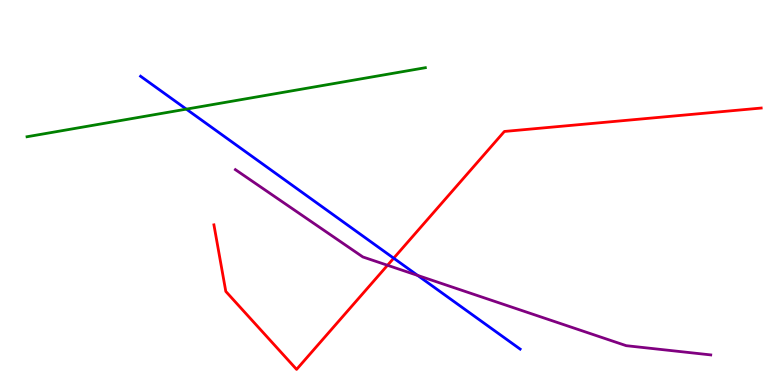[{'lines': ['blue', 'red'], 'intersections': [{'x': 5.08, 'y': 3.29}]}, {'lines': ['green', 'red'], 'intersections': []}, {'lines': ['purple', 'red'], 'intersections': [{'x': 5.0, 'y': 3.11}]}, {'lines': ['blue', 'green'], 'intersections': [{'x': 2.4, 'y': 7.17}]}, {'lines': ['blue', 'purple'], 'intersections': [{'x': 5.39, 'y': 2.85}]}, {'lines': ['green', 'purple'], 'intersections': []}]